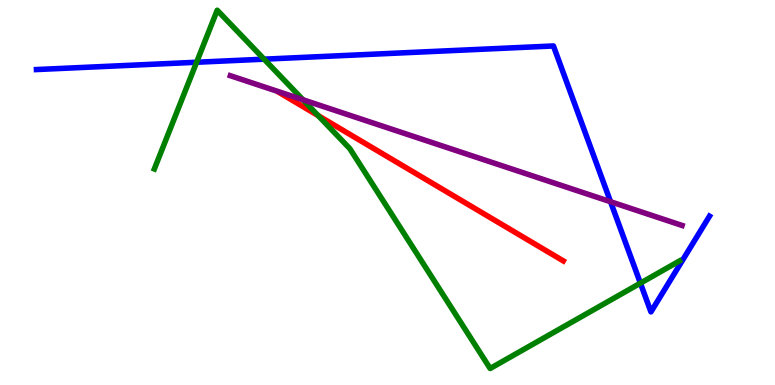[{'lines': ['blue', 'red'], 'intersections': []}, {'lines': ['green', 'red'], 'intersections': [{'x': 4.11, 'y': 7.0}]}, {'lines': ['purple', 'red'], 'intersections': []}, {'lines': ['blue', 'green'], 'intersections': [{'x': 2.54, 'y': 8.38}, {'x': 3.41, 'y': 8.46}, {'x': 8.26, 'y': 2.65}]}, {'lines': ['blue', 'purple'], 'intersections': [{'x': 7.88, 'y': 4.76}]}, {'lines': ['green', 'purple'], 'intersections': [{'x': 3.91, 'y': 7.41}]}]